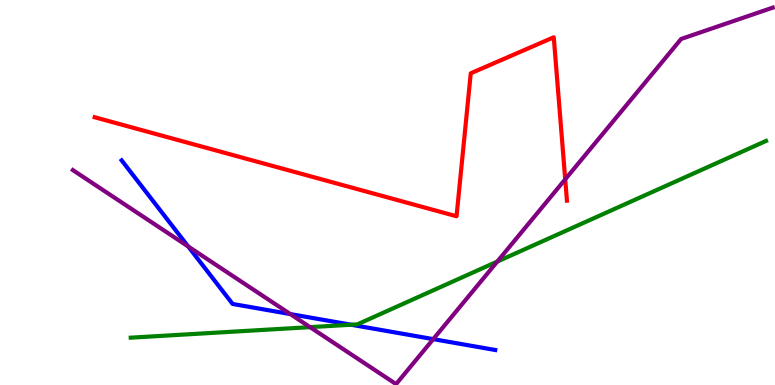[{'lines': ['blue', 'red'], 'intersections': []}, {'lines': ['green', 'red'], 'intersections': []}, {'lines': ['purple', 'red'], 'intersections': [{'x': 7.29, 'y': 5.34}]}, {'lines': ['blue', 'green'], 'intersections': [{'x': 4.53, 'y': 1.57}]}, {'lines': ['blue', 'purple'], 'intersections': [{'x': 2.43, 'y': 3.6}, {'x': 3.75, 'y': 1.84}, {'x': 5.59, 'y': 1.19}]}, {'lines': ['green', 'purple'], 'intersections': [{'x': 4.0, 'y': 1.5}, {'x': 6.42, 'y': 3.21}]}]